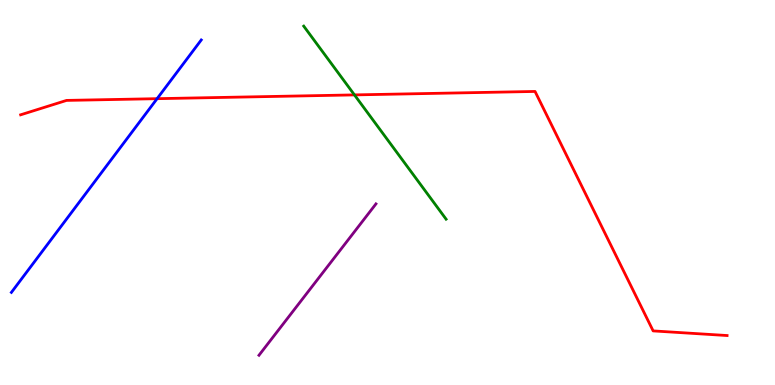[{'lines': ['blue', 'red'], 'intersections': [{'x': 2.03, 'y': 7.44}]}, {'lines': ['green', 'red'], 'intersections': [{'x': 4.57, 'y': 7.54}]}, {'lines': ['purple', 'red'], 'intersections': []}, {'lines': ['blue', 'green'], 'intersections': []}, {'lines': ['blue', 'purple'], 'intersections': []}, {'lines': ['green', 'purple'], 'intersections': []}]